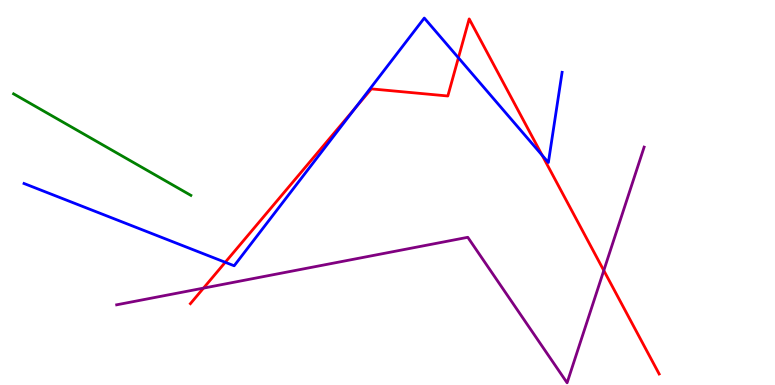[{'lines': ['blue', 'red'], 'intersections': [{'x': 2.91, 'y': 3.19}, {'x': 4.58, 'y': 7.19}, {'x': 5.91, 'y': 8.5}, {'x': 7.0, 'y': 5.97}]}, {'lines': ['green', 'red'], 'intersections': []}, {'lines': ['purple', 'red'], 'intersections': [{'x': 2.63, 'y': 2.52}, {'x': 7.79, 'y': 2.97}]}, {'lines': ['blue', 'green'], 'intersections': []}, {'lines': ['blue', 'purple'], 'intersections': []}, {'lines': ['green', 'purple'], 'intersections': []}]